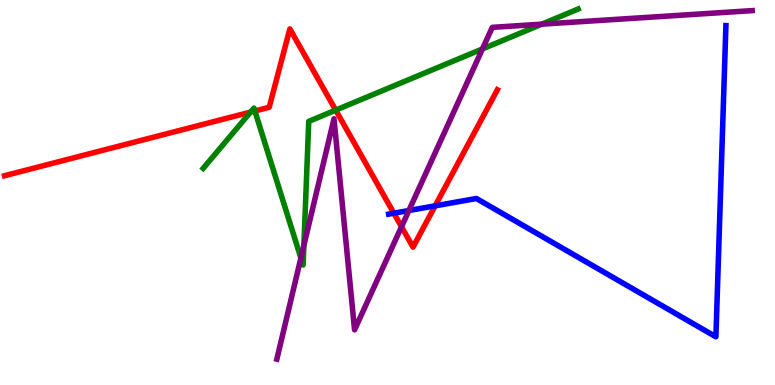[{'lines': ['blue', 'red'], 'intersections': [{'x': 5.08, 'y': 4.46}, {'x': 5.61, 'y': 4.65}]}, {'lines': ['green', 'red'], 'intersections': [{'x': 3.23, 'y': 7.09}, {'x': 3.29, 'y': 7.12}, {'x': 4.33, 'y': 7.14}]}, {'lines': ['purple', 'red'], 'intersections': [{'x': 5.18, 'y': 4.11}]}, {'lines': ['blue', 'green'], 'intersections': []}, {'lines': ['blue', 'purple'], 'intersections': [{'x': 5.28, 'y': 4.53}]}, {'lines': ['green', 'purple'], 'intersections': [{'x': 3.88, 'y': 3.3}, {'x': 3.92, 'y': 3.62}, {'x': 6.23, 'y': 8.73}, {'x': 6.99, 'y': 9.37}]}]